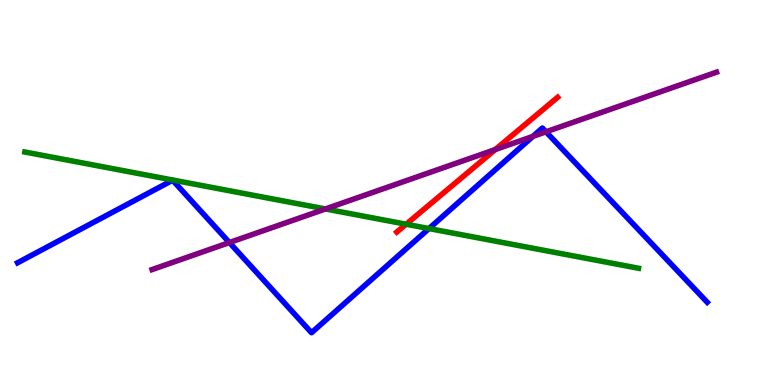[{'lines': ['blue', 'red'], 'intersections': []}, {'lines': ['green', 'red'], 'intersections': [{'x': 5.24, 'y': 4.18}]}, {'lines': ['purple', 'red'], 'intersections': [{'x': 6.39, 'y': 6.12}]}, {'lines': ['blue', 'green'], 'intersections': [{'x': 5.54, 'y': 4.06}]}, {'lines': ['blue', 'purple'], 'intersections': [{'x': 2.96, 'y': 3.7}, {'x': 6.88, 'y': 6.46}, {'x': 7.04, 'y': 6.58}]}, {'lines': ['green', 'purple'], 'intersections': [{'x': 4.2, 'y': 4.57}]}]